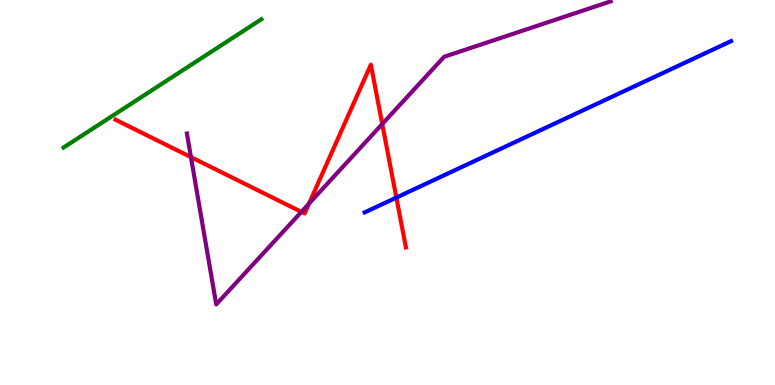[{'lines': ['blue', 'red'], 'intersections': [{'x': 5.11, 'y': 4.87}]}, {'lines': ['green', 'red'], 'intersections': []}, {'lines': ['purple', 'red'], 'intersections': [{'x': 2.46, 'y': 5.92}, {'x': 3.89, 'y': 4.5}, {'x': 3.99, 'y': 4.71}, {'x': 4.93, 'y': 6.78}]}, {'lines': ['blue', 'green'], 'intersections': []}, {'lines': ['blue', 'purple'], 'intersections': []}, {'lines': ['green', 'purple'], 'intersections': []}]